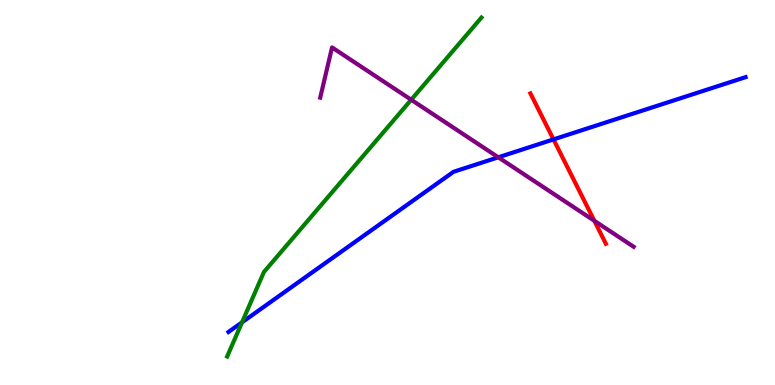[{'lines': ['blue', 'red'], 'intersections': [{'x': 7.14, 'y': 6.38}]}, {'lines': ['green', 'red'], 'intersections': []}, {'lines': ['purple', 'red'], 'intersections': [{'x': 7.67, 'y': 4.27}]}, {'lines': ['blue', 'green'], 'intersections': [{'x': 3.12, 'y': 1.63}]}, {'lines': ['blue', 'purple'], 'intersections': [{'x': 6.43, 'y': 5.91}]}, {'lines': ['green', 'purple'], 'intersections': [{'x': 5.31, 'y': 7.41}]}]